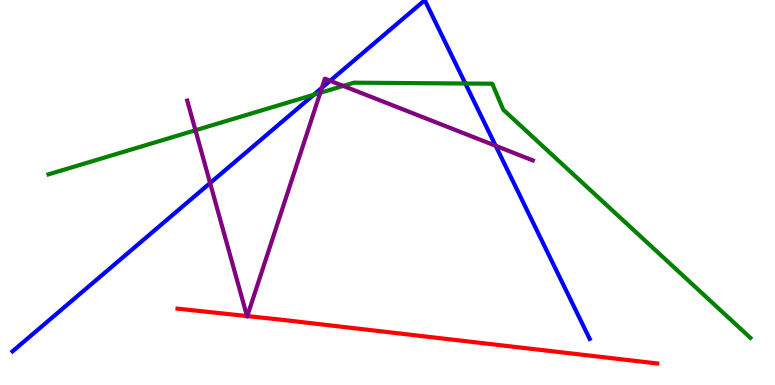[{'lines': ['blue', 'red'], 'intersections': []}, {'lines': ['green', 'red'], 'intersections': []}, {'lines': ['purple', 'red'], 'intersections': [{'x': 3.19, 'y': 1.79}, {'x': 3.19, 'y': 1.79}]}, {'lines': ['blue', 'green'], 'intersections': [{'x': 4.05, 'y': 7.54}, {'x': 6.0, 'y': 7.83}]}, {'lines': ['blue', 'purple'], 'intersections': [{'x': 2.71, 'y': 5.25}, {'x': 4.15, 'y': 7.72}, {'x': 4.26, 'y': 7.9}, {'x': 6.4, 'y': 6.21}]}, {'lines': ['green', 'purple'], 'intersections': [{'x': 2.52, 'y': 6.62}, {'x': 4.13, 'y': 7.59}, {'x': 4.43, 'y': 7.77}]}]